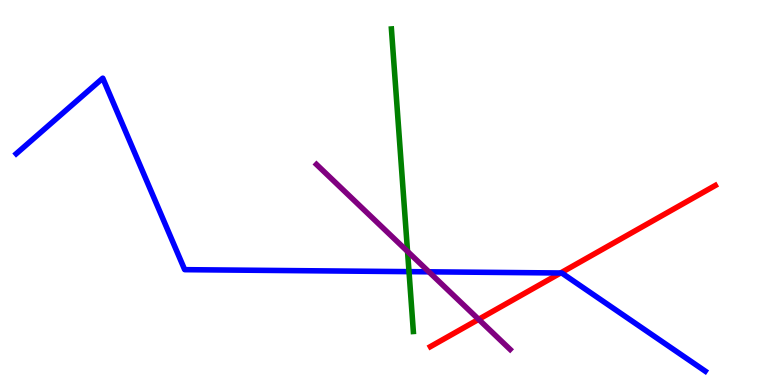[{'lines': ['blue', 'red'], 'intersections': [{'x': 7.23, 'y': 2.91}]}, {'lines': ['green', 'red'], 'intersections': []}, {'lines': ['purple', 'red'], 'intersections': [{'x': 6.18, 'y': 1.71}]}, {'lines': ['blue', 'green'], 'intersections': [{'x': 5.28, 'y': 2.94}]}, {'lines': ['blue', 'purple'], 'intersections': [{'x': 5.53, 'y': 2.94}]}, {'lines': ['green', 'purple'], 'intersections': [{'x': 5.26, 'y': 3.47}]}]